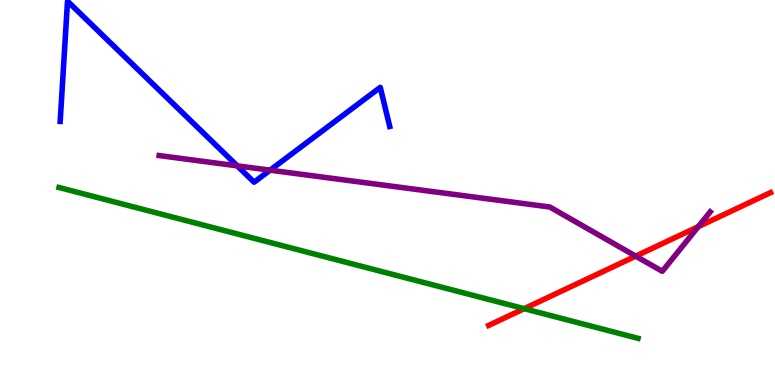[{'lines': ['blue', 'red'], 'intersections': []}, {'lines': ['green', 'red'], 'intersections': [{'x': 6.76, 'y': 1.98}]}, {'lines': ['purple', 'red'], 'intersections': [{'x': 8.2, 'y': 3.35}, {'x': 9.01, 'y': 4.11}]}, {'lines': ['blue', 'green'], 'intersections': []}, {'lines': ['blue', 'purple'], 'intersections': [{'x': 3.06, 'y': 5.69}, {'x': 3.48, 'y': 5.58}]}, {'lines': ['green', 'purple'], 'intersections': []}]